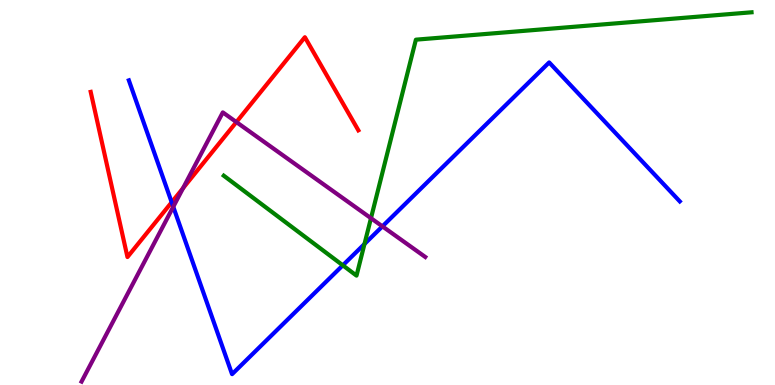[{'lines': ['blue', 'red'], 'intersections': [{'x': 2.22, 'y': 4.75}]}, {'lines': ['green', 'red'], 'intersections': []}, {'lines': ['purple', 'red'], 'intersections': [{'x': 2.36, 'y': 5.11}, {'x': 3.05, 'y': 6.83}]}, {'lines': ['blue', 'green'], 'intersections': [{'x': 4.42, 'y': 3.11}, {'x': 4.7, 'y': 3.66}]}, {'lines': ['blue', 'purple'], 'intersections': [{'x': 2.24, 'y': 4.63}, {'x': 4.93, 'y': 4.12}]}, {'lines': ['green', 'purple'], 'intersections': [{'x': 4.79, 'y': 4.33}]}]